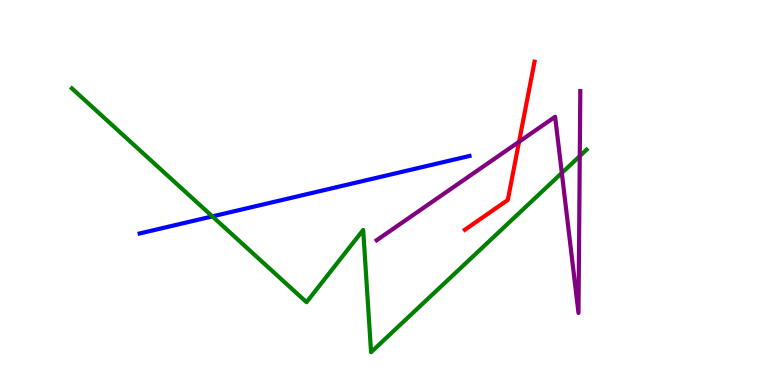[{'lines': ['blue', 'red'], 'intersections': []}, {'lines': ['green', 'red'], 'intersections': []}, {'lines': ['purple', 'red'], 'intersections': [{'x': 6.7, 'y': 6.32}]}, {'lines': ['blue', 'green'], 'intersections': [{'x': 2.74, 'y': 4.38}]}, {'lines': ['blue', 'purple'], 'intersections': []}, {'lines': ['green', 'purple'], 'intersections': [{'x': 7.25, 'y': 5.51}, {'x': 7.48, 'y': 5.95}]}]